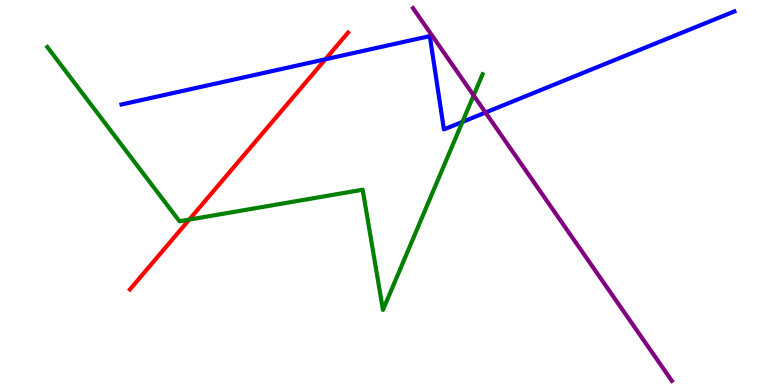[{'lines': ['blue', 'red'], 'intersections': [{'x': 4.2, 'y': 8.46}]}, {'lines': ['green', 'red'], 'intersections': [{'x': 2.44, 'y': 4.3}]}, {'lines': ['purple', 'red'], 'intersections': []}, {'lines': ['blue', 'green'], 'intersections': [{'x': 5.97, 'y': 6.83}]}, {'lines': ['blue', 'purple'], 'intersections': [{'x': 6.26, 'y': 7.08}]}, {'lines': ['green', 'purple'], 'intersections': [{'x': 6.11, 'y': 7.52}]}]